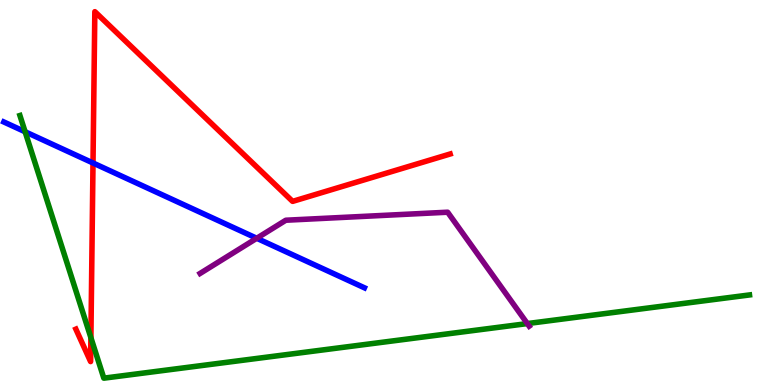[{'lines': ['blue', 'red'], 'intersections': [{'x': 1.2, 'y': 5.77}]}, {'lines': ['green', 'red'], 'intersections': [{'x': 1.17, 'y': 1.23}]}, {'lines': ['purple', 'red'], 'intersections': []}, {'lines': ['blue', 'green'], 'intersections': [{'x': 0.324, 'y': 6.58}]}, {'lines': ['blue', 'purple'], 'intersections': [{'x': 3.31, 'y': 3.81}]}, {'lines': ['green', 'purple'], 'intersections': [{'x': 6.8, 'y': 1.6}]}]